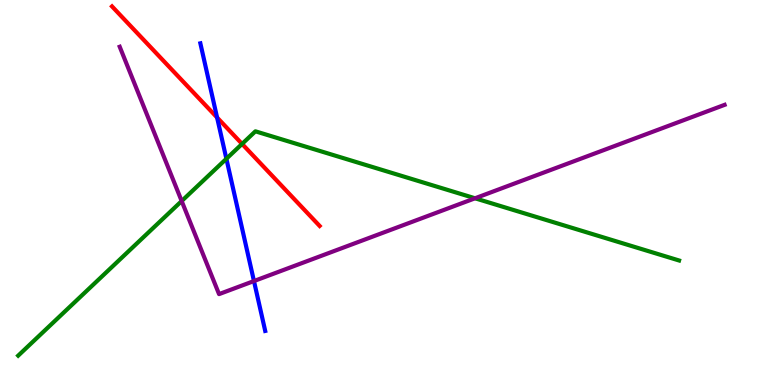[{'lines': ['blue', 'red'], 'intersections': [{'x': 2.8, 'y': 6.95}]}, {'lines': ['green', 'red'], 'intersections': [{'x': 3.12, 'y': 6.26}]}, {'lines': ['purple', 'red'], 'intersections': []}, {'lines': ['blue', 'green'], 'intersections': [{'x': 2.92, 'y': 5.88}]}, {'lines': ['blue', 'purple'], 'intersections': [{'x': 3.28, 'y': 2.7}]}, {'lines': ['green', 'purple'], 'intersections': [{'x': 2.34, 'y': 4.78}, {'x': 6.13, 'y': 4.85}]}]